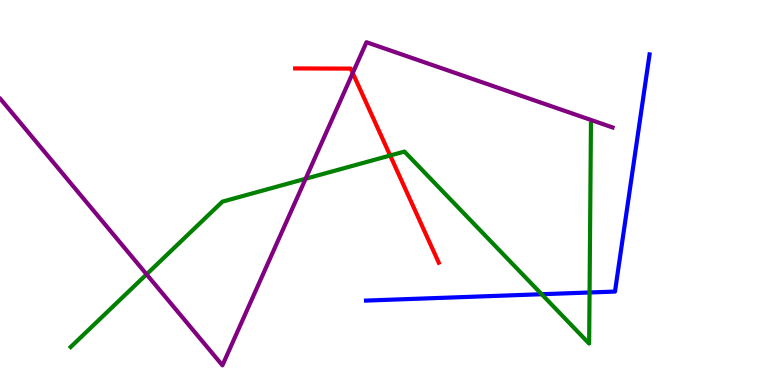[{'lines': ['blue', 'red'], 'intersections': []}, {'lines': ['green', 'red'], 'intersections': [{'x': 5.03, 'y': 5.96}]}, {'lines': ['purple', 'red'], 'intersections': [{'x': 4.55, 'y': 8.1}]}, {'lines': ['blue', 'green'], 'intersections': [{'x': 6.99, 'y': 2.36}, {'x': 7.61, 'y': 2.4}]}, {'lines': ['blue', 'purple'], 'intersections': []}, {'lines': ['green', 'purple'], 'intersections': [{'x': 1.89, 'y': 2.87}, {'x': 3.94, 'y': 5.36}]}]